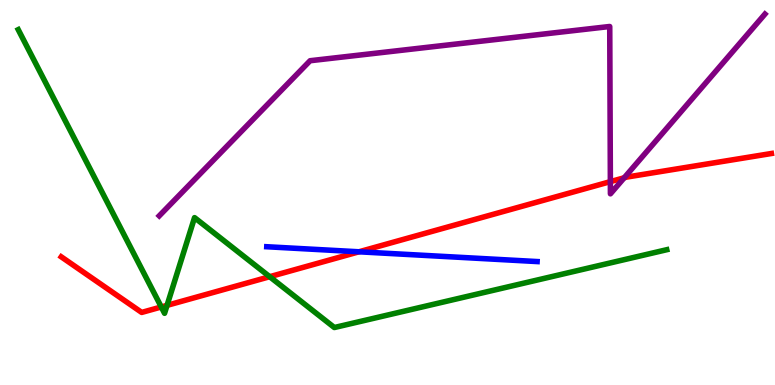[{'lines': ['blue', 'red'], 'intersections': [{'x': 4.63, 'y': 3.46}]}, {'lines': ['green', 'red'], 'intersections': [{'x': 2.08, 'y': 2.03}, {'x': 2.16, 'y': 2.07}, {'x': 3.48, 'y': 2.81}]}, {'lines': ['purple', 'red'], 'intersections': [{'x': 7.88, 'y': 5.28}, {'x': 8.05, 'y': 5.38}]}, {'lines': ['blue', 'green'], 'intersections': []}, {'lines': ['blue', 'purple'], 'intersections': []}, {'lines': ['green', 'purple'], 'intersections': []}]